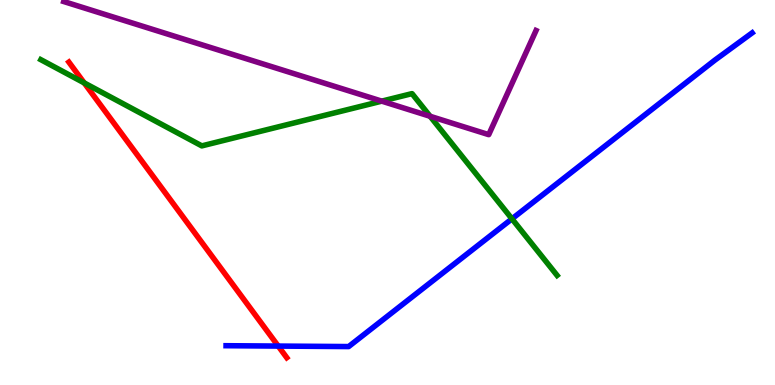[{'lines': ['blue', 'red'], 'intersections': [{'x': 3.59, 'y': 1.01}]}, {'lines': ['green', 'red'], 'intersections': [{'x': 1.09, 'y': 7.85}]}, {'lines': ['purple', 'red'], 'intersections': []}, {'lines': ['blue', 'green'], 'intersections': [{'x': 6.61, 'y': 4.32}]}, {'lines': ['blue', 'purple'], 'intersections': []}, {'lines': ['green', 'purple'], 'intersections': [{'x': 4.93, 'y': 7.37}, {'x': 5.55, 'y': 6.98}]}]